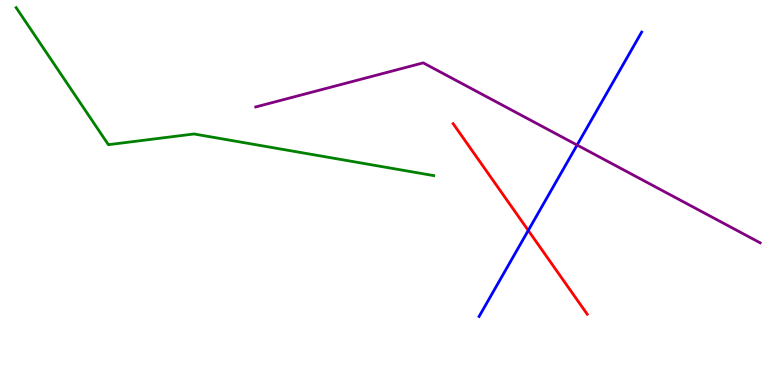[{'lines': ['blue', 'red'], 'intersections': [{'x': 6.82, 'y': 4.01}]}, {'lines': ['green', 'red'], 'intersections': []}, {'lines': ['purple', 'red'], 'intersections': []}, {'lines': ['blue', 'green'], 'intersections': []}, {'lines': ['blue', 'purple'], 'intersections': [{'x': 7.45, 'y': 6.23}]}, {'lines': ['green', 'purple'], 'intersections': []}]